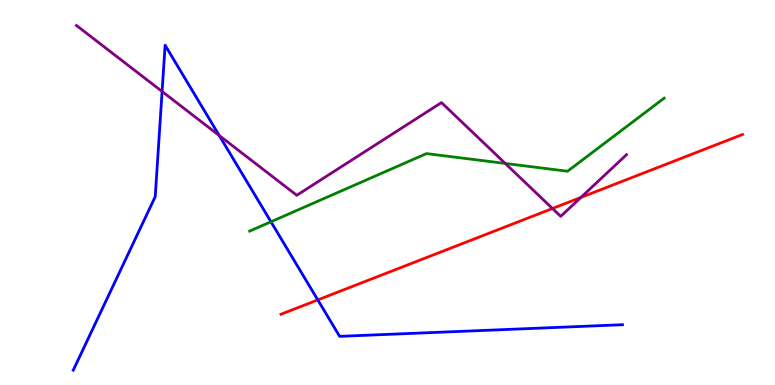[{'lines': ['blue', 'red'], 'intersections': [{'x': 4.1, 'y': 2.21}]}, {'lines': ['green', 'red'], 'intersections': []}, {'lines': ['purple', 'red'], 'intersections': [{'x': 7.13, 'y': 4.58}, {'x': 7.5, 'y': 4.87}]}, {'lines': ['blue', 'green'], 'intersections': [{'x': 3.5, 'y': 4.24}]}, {'lines': ['blue', 'purple'], 'intersections': [{'x': 2.09, 'y': 7.62}, {'x': 2.83, 'y': 6.48}]}, {'lines': ['green', 'purple'], 'intersections': [{'x': 6.52, 'y': 5.75}]}]